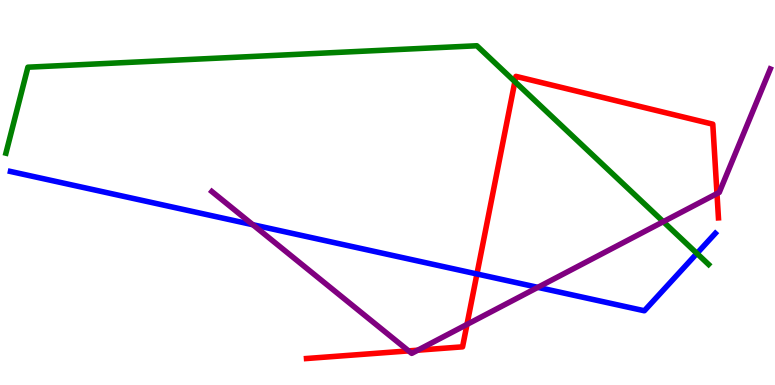[{'lines': ['blue', 'red'], 'intersections': [{'x': 6.15, 'y': 2.88}]}, {'lines': ['green', 'red'], 'intersections': [{'x': 6.64, 'y': 7.88}]}, {'lines': ['purple', 'red'], 'intersections': [{'x': 5.27, 'y': 0.886}, {'x': 5.39, 'y': 0.904}, {'x': 6.03, 'y': 1.57}, {'x': 9.25, 'y': 4.97}]}, {'lines': ['blue', 'green'], 'intersections': [{'x': 8.99, 'y': 3.42}]}, {'lines': ['blue', 'purple'], 'intersections': [{'x': 3.26, 'y': 4.16}, {'x': 6.94, 'y': 2.54}]}, {'lines': ['green', 'purple'], 'intersections': [{'x': 8.56, 'y': 4.24}]}]